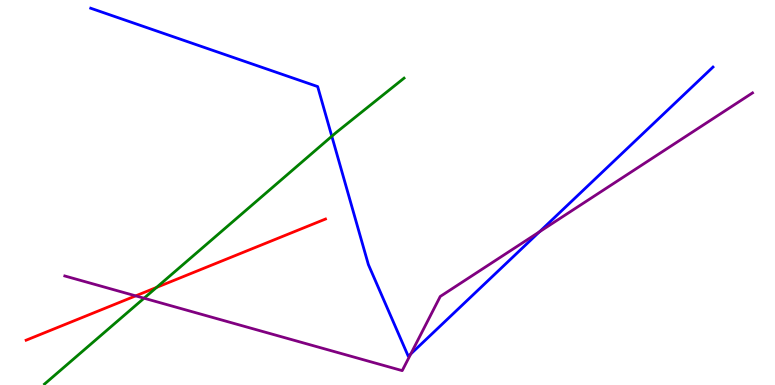[{'lines': ['blue', 'red'], 'intersections': []}, {'lines': ['green', 'red'], 'intersections': [{'x': 2.02, 'y': 2.53}]}, {'lines': ['purple', 'red'], 'intersections': [{'x': 1.75, 'y': 2.32}]}, {'lines': ['blue', 'green'], 'intersections': [{'x': 4.28, 'y': 6.46}]}, {'lines': ['blue', 'purple'], 'intersections': [{'x': 5.3, 'y': 0.805}, {'x': 6.96, 'y': 3.98}]}, {'lines': ['green', 'purple'], 'intersections': [{'x': 1.86, 'y': 2.25}]}]